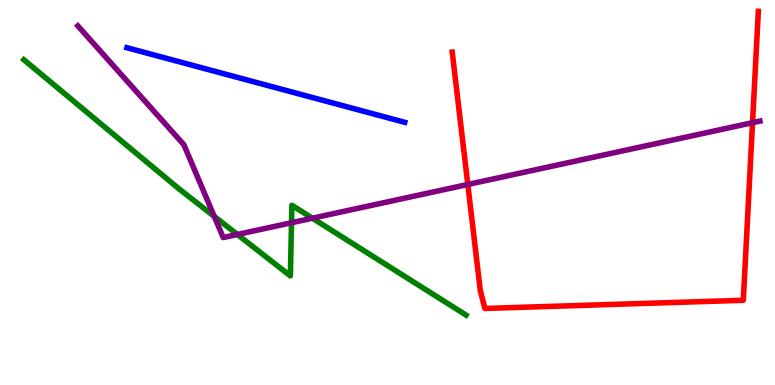[{'lines': ['blue', 'red'], 'intersections': []}, {'lines': ['green', 'red'], 'intersections': []}, {'lines': ['purple', 'red'], 'intersections': [{'x': 6.04, 'y': 5.21}, {'x': 9.71, 'y': 6.81}]}, {'lines': ['blue', 'green'], 'intersections': []}, {'lines': ['blue', 'purple'], 'intersections': []}, {'lines': ['green', 'purple'], 'intersections': [{'x': 2.76, 'y': 4.38}, {'x': 3.06, 'y': 3.91}, {'x': 3.76, 'y': 4.21}, {'x': 4.03, 'y': 4.33}]}]